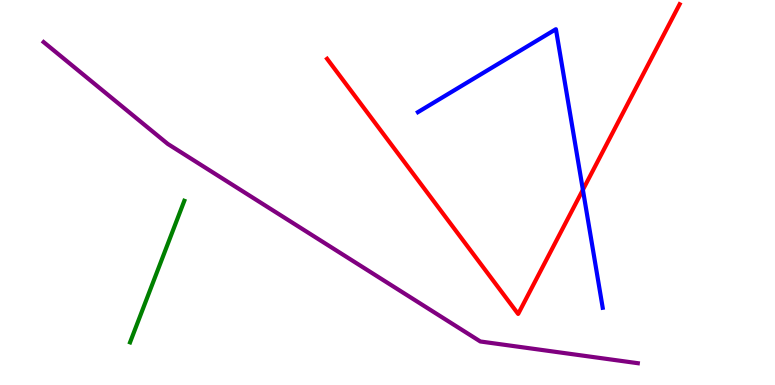[{'lines': ['blue', 'red'], 'intersections': [{'x': 7.52, 'y': 5.07}]}, {'lines': ['green', 'red'], 'intersections': []}, {'lines': ['purple', 'red'], 'intersections': []}, {'lines': ['blue', 'green'], 'intersections': []}, {'lines': ['blue', 'purple'], 'intersections': []}, {'lines': ['green', 'purple'], 'intersections': []}]